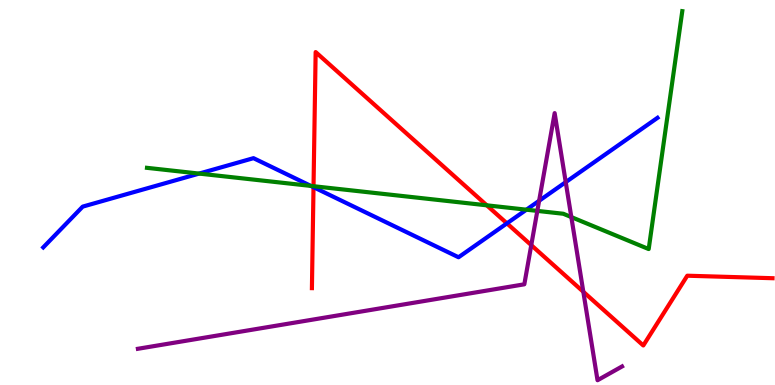[{'lines': ['blue', 'red'], 'intersections': [{'x': 4.05, 'y': 5.14}, {'x': 6.54, 'y': 4.2}]}, {'lines': ['green', 'red'], 'intersections': [{'x': 4.05, 'y': 5.16}, {'x': 6.28, 'y': 4.67}]}, {'lines': ['purple', 'red'], 'intersections': [{'x': 6.86, 'y': 3.63}, {'x': 7.53, 'y': 2.42}]}, {'lines': ['blue', 'green'], 'intersections': [{'x': 2.57, 'y': 5.49}, {'x': 4.01, 'y': 5.17}, {'x': 6.79, 'y': 4.55}]}, {'lines': ['blue', 'purple'], 'intersections': [{'x': 6.96, 'y': 4.78}, {'x': 7.3, 'y': 5.27}]}, {'lines': ['green', 'purple'], 'intersections': [{'x': 6.93, 'y': 4.52}, {'x': 7.37, 'y': 4.36}]}]